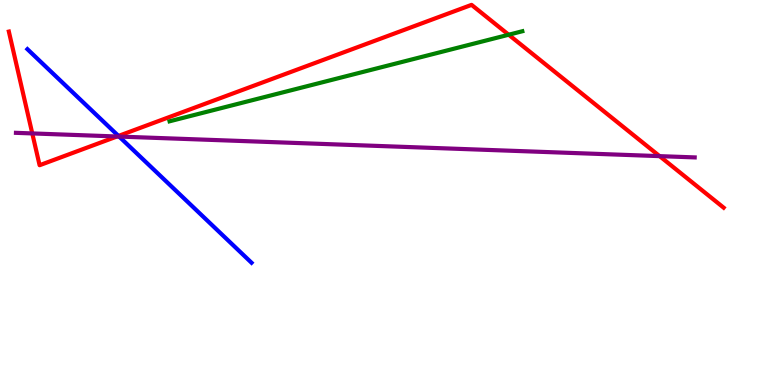[{'lines': ['blue', 'red'], 'intersections': [{'x': 1.53, 'y': 6.47}]}, {'lines': ['green', 'red'], 'intersections': [{'x': 6.56, 'y': 9.1}]}, {'lines': ['purple', 'red'], 'intersections': [{'x': 0.417, 'y': 6.53}, {'x': 1.51, 'y': 6.45}, {'x': 8.51, 'y': 5.94}]}, {'lines': ['blue', 'green'], 'intersections': []}, {'lines': ['blue', 'purple'], 'intersections': [{'x': 1.54, 'y': 6.45}]}, {'lines': ['green', 'purple'], 'intersections': []}]